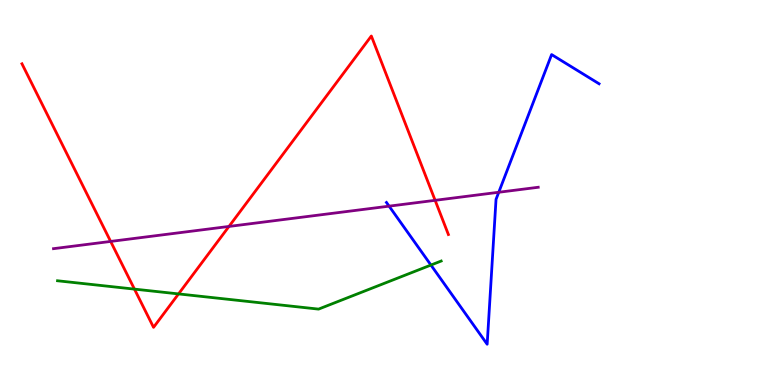[{'lines': ['blue', 'red'], 'intersections': []}, {'lines': ['green', 'red'], 'intersections': [{'x': 1.73, 'y': 2.49}, {'x': 2.3, 'y': 2.37}]}, {'lines': ['purple', 'red'], 'intersections': [{'x': 1.43, 'y': 3.73}, {'x': 2.95, 'y': 4.12}, {'x': 5.61, 'y': 4.8}]}, {'lines': ['blue', 'green'], 'intersections': [{'x': 5.56, 'y': 3.12}]}, {'lines': ['blue', 'purple'], 'intersections': [{'x': 5.02, 'y': 4.65}, {'x': 6.44, 'y': 5.01}]}, {'lines': ['green', 'purple'], 'intersections': []}]